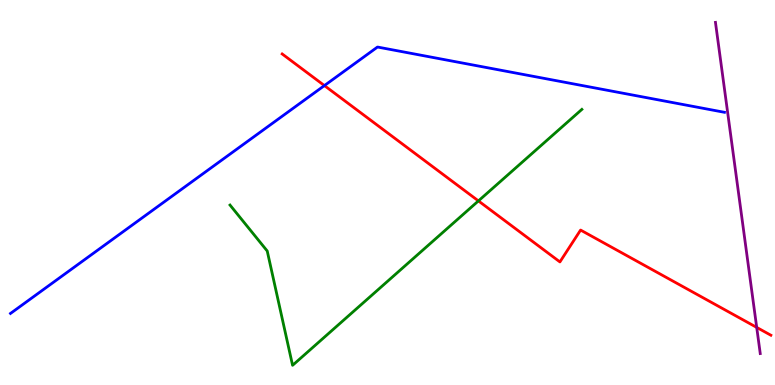[{'lines': ['blue', 'red'], 'intersections': [{'x': 4.19, 'y': 7.78}]}, {'lines': ['green', 'red'], 'intersections': [{'x': 6.17, 'y': 4.78}]}, {'lines': ['purple', 'red'], 'intersections': [{'x': 9.76, 'y': 1.5}]}, {'lines': ['blue', 'green'], 'intersections': []}, {'lines': ['blue', 'purple'], 'intersections': []}, {'lines': ['green', 'purple'], 'intersections': []}]